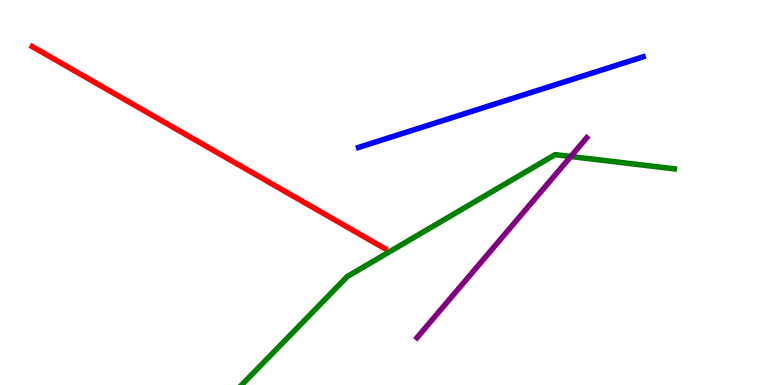[{'lines': ['blue', 'red'], 'intersections': []}, {'lines': ['green', 'red'], 'intersections': []}, {'lines': ['purple', 'red'], 'intersections': []}, {'lines': ['blue', 'green'], 'intersections': []}, {'lines': ['blue', 'purple'], 'intersections': []}, {'lines': ['green', 'purple'], 'intersections': [{'x': 7.37, 'y': 5.93}]}]